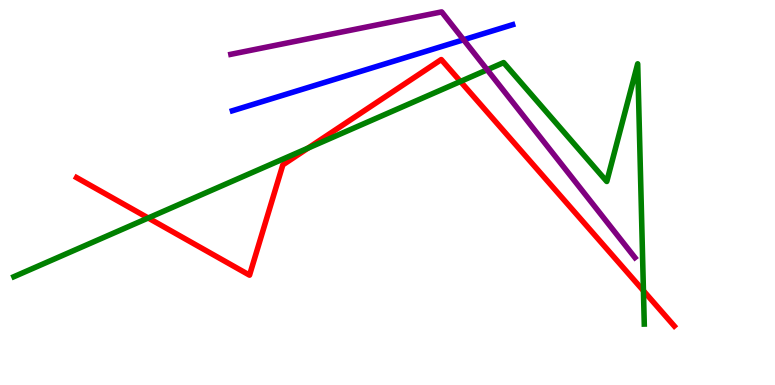[{'lines': ['blue', 'red'], 'intersections': []}, {'lines': ['green', 'red'], 'intersections': [{'x': 1.91, 'y': 4.34}, {'x': 3.97, 'y': 6.15}, {'x': 5.94, 'y': 7.88}, {'x': 8.3, 'y': 2.45}]}, {'lines': ['purple', 'red'], 'intersections': []}, {'lines': ['blue', 'green'], 'intersections': []}, {'lines': ['blue', 'purple'], 'intersections': [{'x': 5.98, 'y': 8.97}]}, {'lines': ['green', 'purple'], 'intersections': [{'x': 6.29, 'y': 8.19}]}]